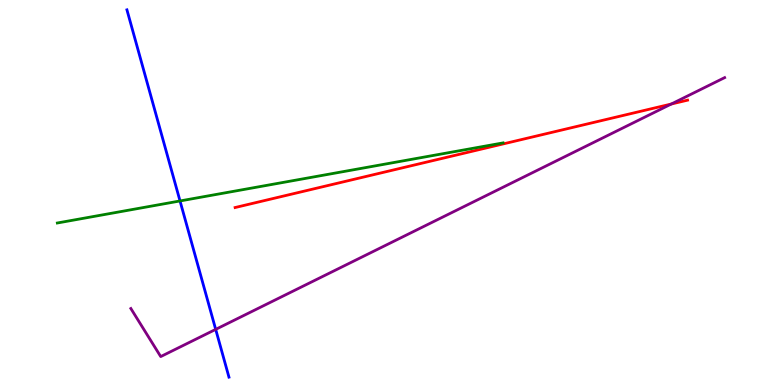[{'lines': ['blue', 'red'], 'intersections': []}, {'lines': ['green', 'red'], 'intersections': []}, {'lines': ['purple', 'red'], 'intersections': [{'x': 8.66, 'y': 7.3}]}, {'lines': ['blue', 'green'], 'intersections': [{'x': 2.32, 'y': 4.78}]}, {'lines': ['blue', 'purple'], 'intersections': [{'x': 2.78, 'y': 1.44}]}, {'lines': ['green', 'purple'], 'intersections': []}]